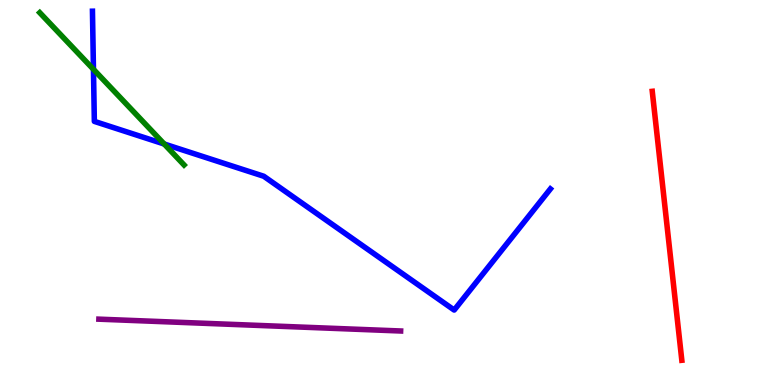[{'lines': ['blue', 'red'], 'intersections': []}, {'lines': ['green', 'red'], 'intersections': []}, {'lines': ['purple', 'red'], 'intersections': []}, {'lines': ['blue', 'green'], 'intersections': [{'x': 1.21, 'y': 8.2}, {'x': 2.12, 'y': 6.26}]}, {'lines': ['blue', 'purple'], 'intersections': []}, {'lines': ['green', 'purple'], 'intersections': []}]